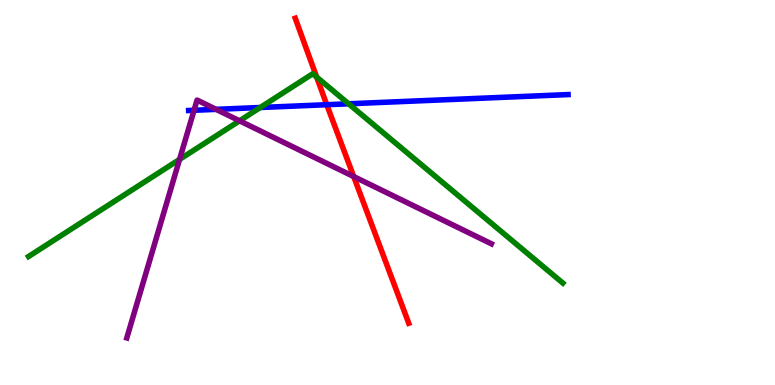[{'lines': ['blue', 'red'], 'intersections': [{'x': 4.22, 'y': 7.28}]}, {'lines': ['green', 'red'], 'intersections': [{'x': 4.09, 'y': 8.0}]}, {'lines': ['purple', 'red'], 'intersections': [{'x': 4.56, 'y': 5.41}]}, {'lines': ['blue', 'green'], 'intersections': [{'x': 3.36, 'y': 7.21}, {'x': 4.5, 'y': 7.3}]}, {'lines': ['blue', 'purple'], 'intersections': [{'x': 2.5, 'y': 7.14}, {'x': 2.79, 'y': 7.16}]}, {'lines': ['green', 'purple'], 'intersections': [{'x': 2.32, 'y': 5.86}, {'x': 3.09, 'y': 6.86}]}]